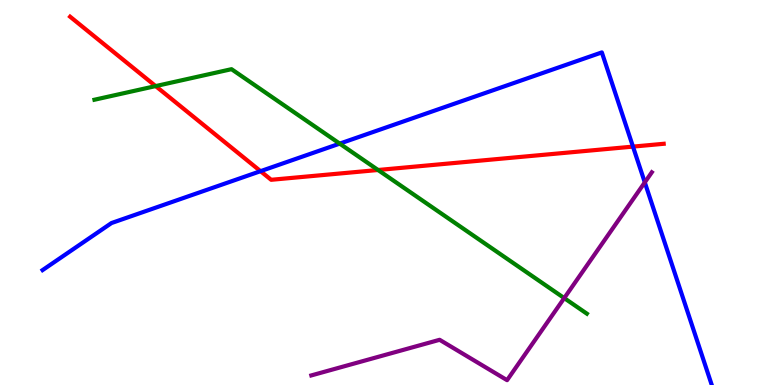[{'lines': ['blue', 'red'], 'intersections': [{'x': 3.36, 'y': 5.55}, {'x': 8.17, 'y': 6.19}]}, {'lines': ['green', 'red'], 'intersections': [{'x': 2.01, 'y': 7.76}, {'x': 4.88, 'y': 5.58}]}, {'lines': ['purple', 'red'], 'intersections': []}, {'lines': ['blue', 'green'], 'intersections': [{'x': 4.38, 'y': 6.27}]}, {'lines': ['blue', 'purple'], 'intersections': [{'x': 8.32, 'y': 5.26}]}, {'lines': ['green', 'purple'], 'intersections': [{'x': 7.28, 'y': 2.26}]}]